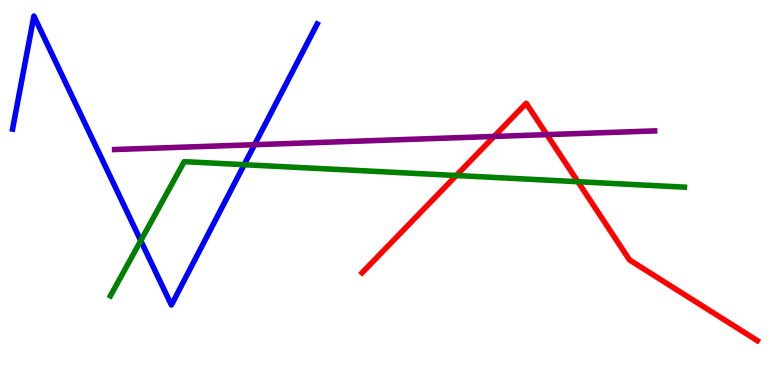[{'lines': ['blue', 'red'], 'intersections': []}, {'lines': ['green', 'red'], 'intersections': [{'x': 5.89, 'y': 5.44}, {'x': 7.46, 'y': 5.28}]}, {'lines': ['purple', 'red'], 'intersections': [{'x': 6.38, 'y': 6.46}, {'x': 7.06, 'y': 6.5}]}, {'lines': ['blue', 'green'], 'intersections': [{'x': 1.82, 'y': 3.75}, {'x': 3.15, 'y': 5.72}]}, {'lines': ['blue', 'purple'], 'intersections': [{'x': 3.28, 'y': 6.24}]}, {'lines': ['green', 'purple'], 'intersections': []}]